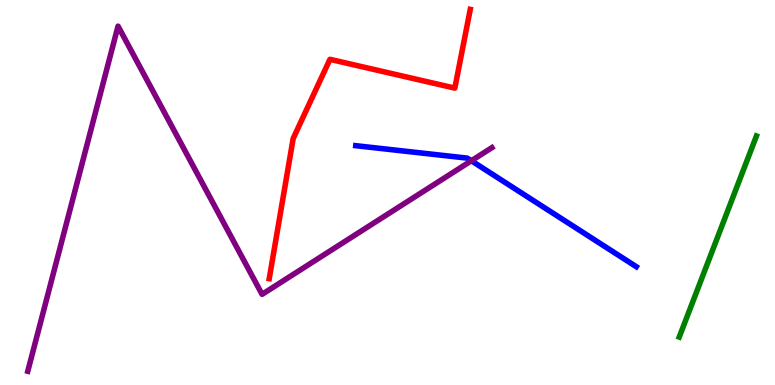[{'lines': ['blue', 'red'], 'intersections': []}, {'lines': ['green', 'red'], 'intersections': []}, {'lines': ['purple', 'red'], 'intersections': []}, {'lines': ['blue', 'green'], 'intersections': []}, {'lines': ['blue', 'purple'], 'intersections': [{'x': 6.08, 'y': 5.82}]}, {'lines': ['green', 'purple'], 'intersections': []}]